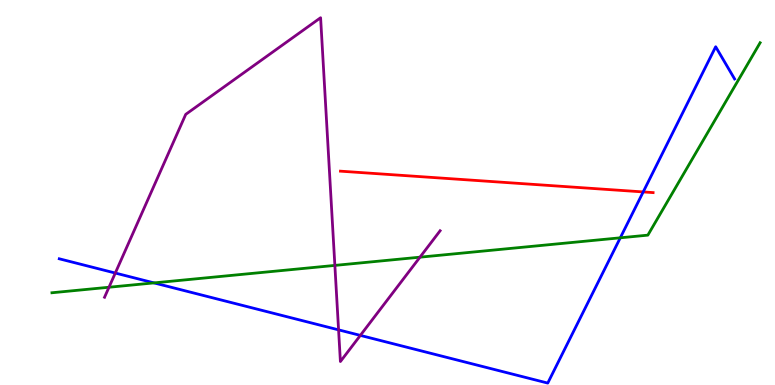[{'lines': ['blue', 'red'], 'intersections': [{'x': 8.3, 'y': 5.01}]}, {'lines': ['green', 'red'], 'intersections': []}, {'lines': ['purple', 'red'], 'intersections': []}, {'lines': ['blue', 'green'], 'intersections': [{'x': 1.99, 'y': 2.65}, {'x': 8.0, 'y': 3.82}]}, {'lines': ['blue', 'purple'], 'intersections': [{'x': 1.49, 'y': 2.91}, {'x': 4.37, 'y': 1.43}, {'x': 4.65, 'y': 1.29}]}, {'lines': ['green', 'purple'], 'intersections': [{'x': 1.41, 'y': 2.54}, {'x': 4.32, 'y': 3.11}, {'x': 5.42, 'y': 3.32}]}]